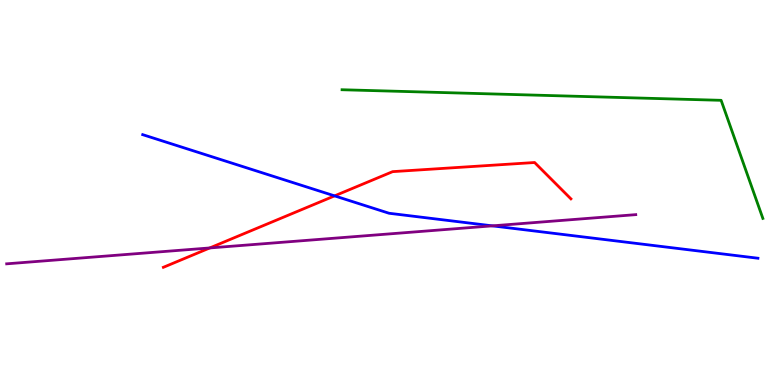[{'lines': ['blue', 'red'], 'intersections': [{'x': 4.32, 'y': 4.91}]}, {'lines': ['green', 'red'], 'intersections': []}, {'lines': ['purple', 'red'], 'intersections': [{'x': 2.71, 'y': 3.56}]}, {'lines': ['blue', 'green'], 'intersections': []}, {'lines': ['blue', 'purple'], 'intersections': [{'x': 6.35, 'y': 4.13}]}, {'lines': ['green', 'purple'], 'intersections': []}]